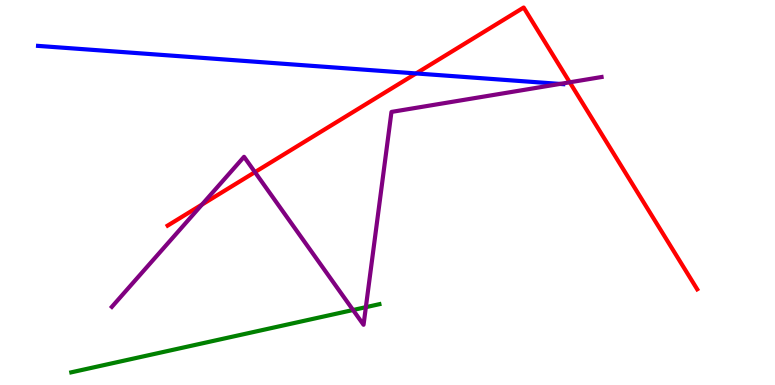[{'lines': ['blue', 'red'], 'intersections': [{'x': 5.37, 'y': 8.09}]}, {'lines': ['green', 'red'], 'intersections': []}, {'lines': ['purple', 'red'], 'intersections': [{'x': 2.61, 'y': 4.69}, {'x': 3.29, 'y': 5.53}, {'x': 7.35, 'y': 7.86}]}, {'lines': ['blue', 'green'], 'intersections': []}, {'lines': ['blue', 'purple'], 'intersections': [{'x': 7.23, 'y': 7.82}]}, {'lines': ['green', 'purple'], 'intersections': [{'x': 4.56, 'y': 1.95}, {'x': 4.72, 'y': 2.02}]}]